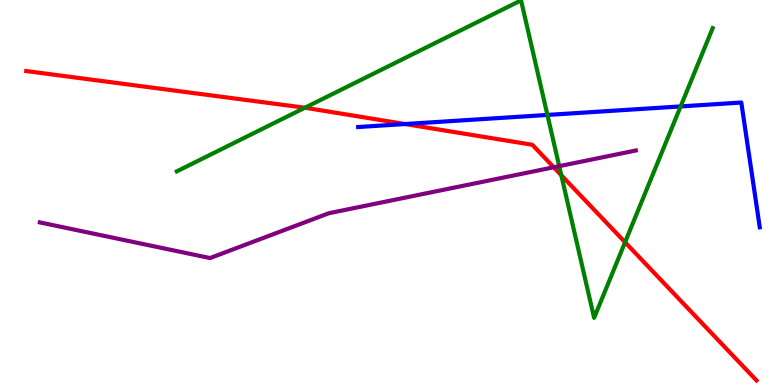[{'lines': ['blue', 'red'], 'intersections': [{'x': 5.23, 'y': 6.78}]}, {'lines': ['green', 'red'], 'intersections': [{'x': 3.93, 'y': 7.2}, {'x': 7.24, 'y': 5.45}, {'x': 8.07, 'y': 3.71}]}, {'lines': ['purple', 'red'], 'intersections': [{'x': 7.14, 'y': 5.66}]}, {'lines': ['blue', 'green'], 'intersections': [{'x': 7.06, 'y': 7.01}, {'x': 8.78, 'y': 7.24}]}, {'lines': ['blue', 'purple'], 'intersections': []}, {'lines': ['green', 'purple'], 'intersections': [{'x': 7.22, 'y': 5.68}]}]